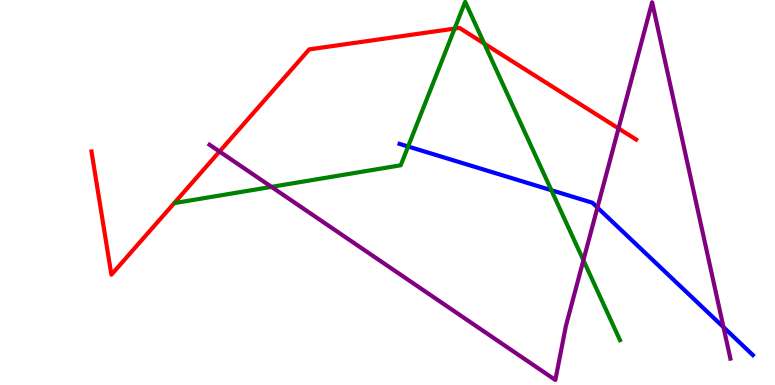[{'lines': ['blue', 'red'], 'intersections': []}, {'lines': ['green', 'red'], 'intersections': [{'x': 5.87, 'y': 9.26}, {'x': 6.25, 'y': 8.87}]}, {'lines': ['purple', 'red'], 'intersections': [{'x': 2.83, 'y': 6.06}, {'x': 7.98, 'y': 6.66}]}, {'lines': ['blue', 'green'], 'intersections': [{'x': 5.27, 'y': 6.19}, {'x': 7.11, 'y': 5.06}]}, {'lines': ['blue', 'purple'], 'intersections': [{'x': 7.71, 'y': 4.61}, {'x': 9.34, 'y': 1.5}]}, {'lines': ['green', 'purple'], 'intersections': [{'x': 3.5, 'y': 5.15}, {'x': 7.53, 'y': 3.24}]}]